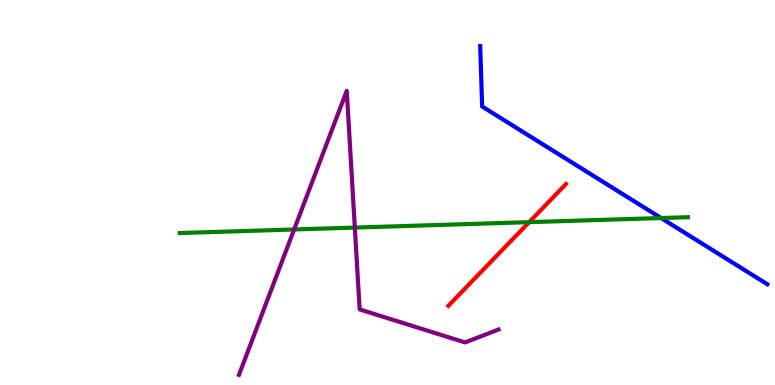[{'lines': ['blue', 'red'], 'intersections': []}, {'lines': ['green', 'red'], 'intersections': [{'x': 6.83, 'y': 4.23}]}, {'lines': ['purple', 'red'], 'intersections': []}, {'lines': ['blue', 'green'], 'intersections': [{'x': 8.53, 'y': 4.34}]}, {'lines': ['blue', 'purple'], 'intersections': []}, {'lines': ['green', 'purple'], 'intersections': [{'x': 3.8, 'y': 4.04}, {'x': 4.58, 'y': 4.09}]}]